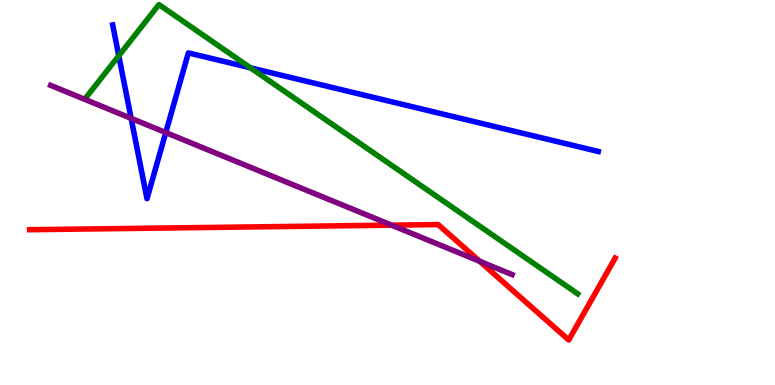[{'lines': ['blue', 'red'], 'intersections': []}, {'lines': ['green', 'red'], 'intersections': []}, {'lines': ['purple', 'red'], 'intersections': [{'x': 5.05, 'y': 4.15}, {'x': 6.19, 'y': 3.21}]}, {'lines': ['blue', 'green'], 'intersections': [{'x': 1.53, 'y': 8.55}, {'x': 3.23, 'y': 8.24}]}, {'lines': ['blue', 'purple'], 'intersections': [{'x': 1.69, 'y': 6.93}, {'x': 2.14, 'y': 6.56}]}, {'lines': ['green', 'purple'], 'intersections': []}]